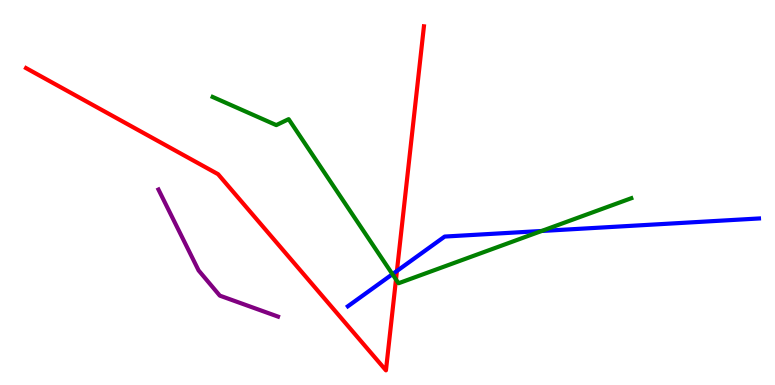[{'lines': ['blue', 'red'], 'intersections': [{'x': 5.12, 'y': 2.96}]}, {'lines': ['green', 'red'], 'intersections': [{'x': 5.11, 'y': 2.74}]}, {'lines': ['purple', 'red'], 'intersections': []}, {'lines': ['blue', 'green'], 'intersections': [{'x': 5.06, 'y': 2.88}, {'x': 6.99, 'y': 4.0}]}, {'lines': ['blue', 'purple'], 'intersections': []}, {'lines': ['green', 'purple'], 'intersections': []}]